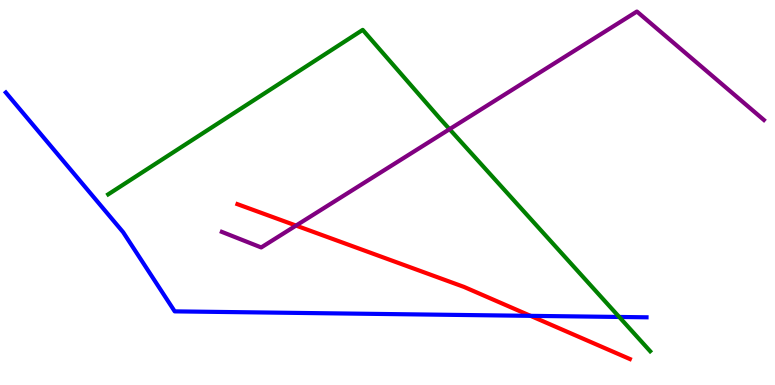[{'lines': ['blue', 'red'], 'intersections': [{'x': 6.85, 'y': 1.8}]}, {'lines': ['green', 'red'], 'intersections': []}, {'lines': ['purple', 'red'], 'intersections': [{'x': 3.82, 'y': 4.14}]}, {'lines': ['blue', 'green'], 'intersections': [{'x': 7.99, 'y': 1.77}]}, {'lines': ['blue', 'purple'], 'intersections': []}, {'lines': ['green', 'purple'], 'intersections': [{'x': 5.8, 'y': 6.64}]}]